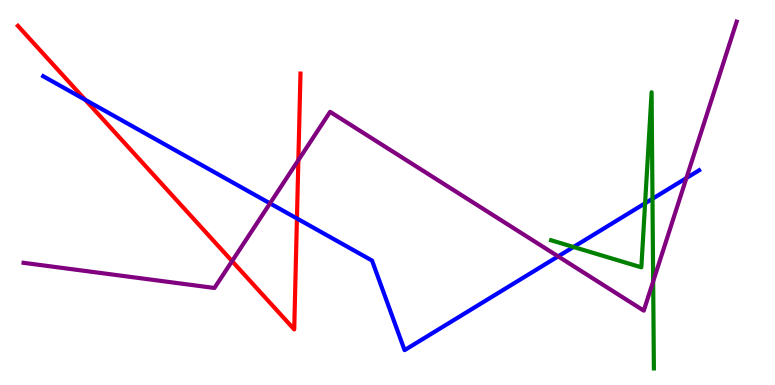[{'lines': ['blue', 'red'], 'intersections': [{'x': 1.1, 'y': 7.41}, {'x': 3.83, 'y': 4.33}]}, {'lines': ['green', 'red'], 'intersections': []}, {'lines': ['purple', 'red'], 'intersections': [{'x': 2.99, 'y': 3.22}, {'x': 3.85, 'y': 5.84}]}, {'lines': ['blue', 'green'], 'intersections': [{'x': 7.4, 'y': 3.58}, {'x': 8.32, 'y': 4.72}, {'x': 8.42, 'y': 4.84}]}, {'lines': ['blue', 'purple'], 'intersections': [{'x': 3.48, 'y': 4.72}, {'x': 7.2, 'y': 3.34}, {'x': 8.86, 'y': 5.38}]}, {'lines': ['green', 'purple'], 'intersections': [{'x': 8.43, 'y': 2.69}]}]